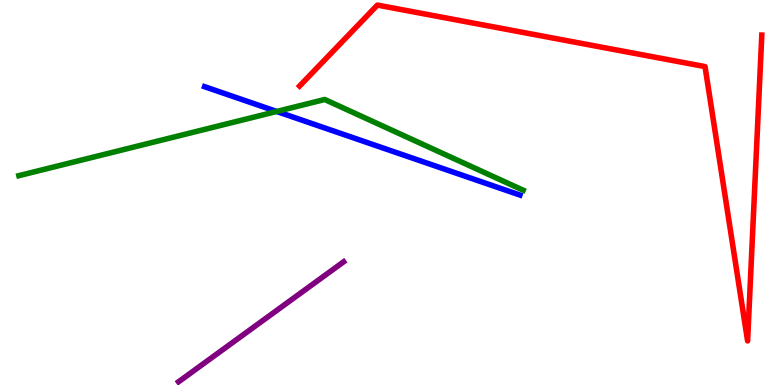[{'lines': ['blue', 'red'], 'intersections': []}, {'lines': ['green', 'red'], 'intersections': []}, {'lines': ['purple', 'red'], 'intersections': []}, {'lines': ['blue', 'green'], 'intersections': [{'x': 3.57, 'y': 7.1}]}, {'lines': ['blue', 'purple'], 'intersections': []}, {'lines': ['green', 'purple'], 'intersections': []}]